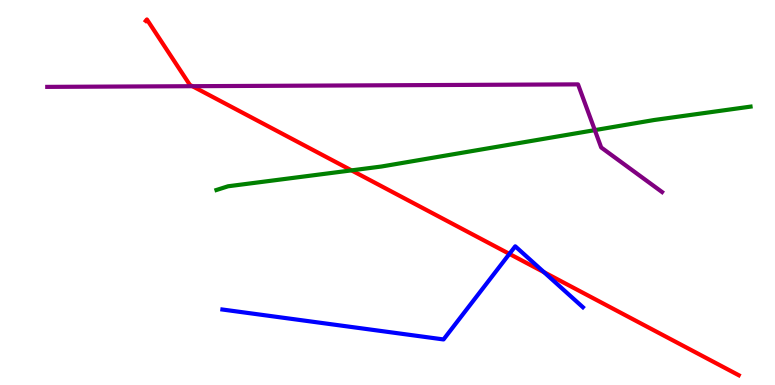[{'lines': ['blue', 'red'], 'intersections': [{'x': 6.57, 'y': 3.41}, {'x': 7.02, 'y': 2.93}]}, {'lines': ['green', 'red'], 'intersections': [{'x': 4.54, 'y': 5.57}]}, {'lines': ['purple', 'red'], 'intersections': [{'x': 2.48, 'y': 7.76}]}, {'lines': ['blue', 'green'], 'intersections': []}, {'lines': ['blue', 'purple'], 'intersections': []}, {'lines': ['green', 'purple'], 'intersections': [{'x': 7.68, 'y': 6.62}]}]